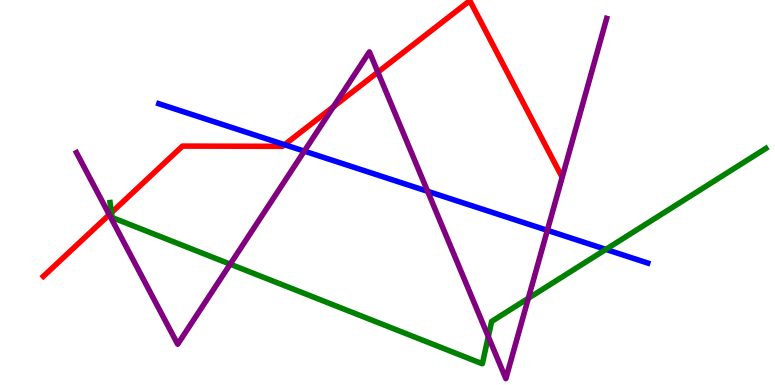[{'lines': ['blue', 'red'], 'intersections': [{'x': 3.67, 'y': 6.24}]}, {'lines': ['green', 'red'], 'intersections': [{'x': 1.44, 'y': 4.48}]}, {'lines': ['purple', 'red'], 'intersections': [{'x': 1.41, 'y': 4.42}, {'x': 4.3, 'y': 7.23}, {'x': 4.88, 'y': 8.13}]}, {'lines': ['blue', 'green'], 'intersections': [{'x': 7.82, 'y': 3.52}]}, {'lines': ['blue', 'purple'], 'intersections': [{'x': 3.93, 'y': 6.07}, {'x': 5.52, 'y': 5.03}, {'x': 7.06, 'y': 4.02}]}, {'lines': ['green', 'purple'], 'intersections': [{'x': 2.97, 'y': 3.14}, {'x': 6.3, 'y': 1.26}, {'x': 6.82, 'y': 2.25}]}]